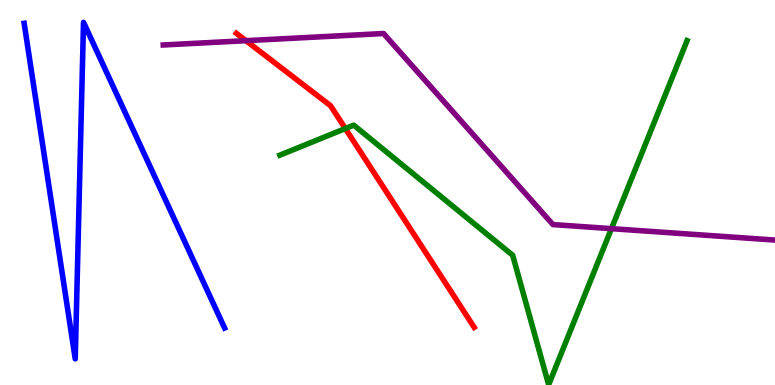[{'lines': ['blue', 'red'], 'intersections': []}, {'lines': ['green', 'red'], 'intersections': [{'x': 4.46, 'y': 6.66}]}, {'lines': ['purple', 'red'], 'intersections': [{'x': 3.17, 'y': 8.94}]}, {'lines': ['blue', 'green'], 'intersections': []}, {'lines': ['blue', 'purple'], 'intersections': []}, {'lines': ['green', 'purple'], 'intersections': [{'x': 7.89, 'y': 4.06}]}]